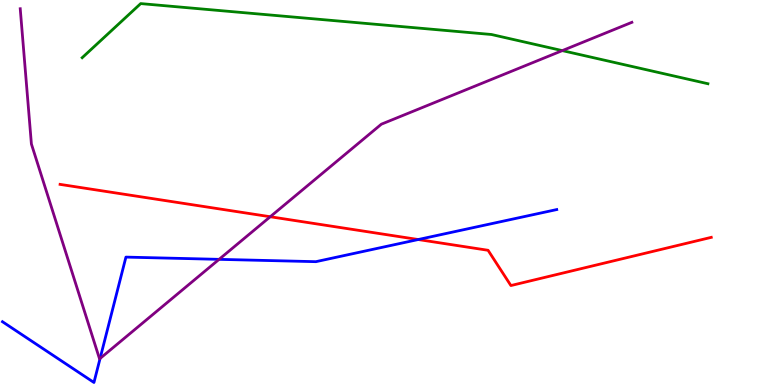[{'lines': ['blue', 'red'], 'intersections': [{'x': 5.4, 'y': 3.78}]}, {'lines': ['green', 'red'], 'intersections': []}, {'lines': ['purple', 'red'], 'intersections': [{'x': 3.49, 'y': 4.37}]}, {'lines': ['blue', 'green'], 'intersections': []}, {'lines': ['blue', 'purple'], 'intersections': [{'x': 1.29, 'y': 0.689}, {'x': 2.83, 'y': 3.26}]}, {'lines': ['green', 'purple'], 'intersections': [{'x': 7.26, 'y': 8.69}]}]